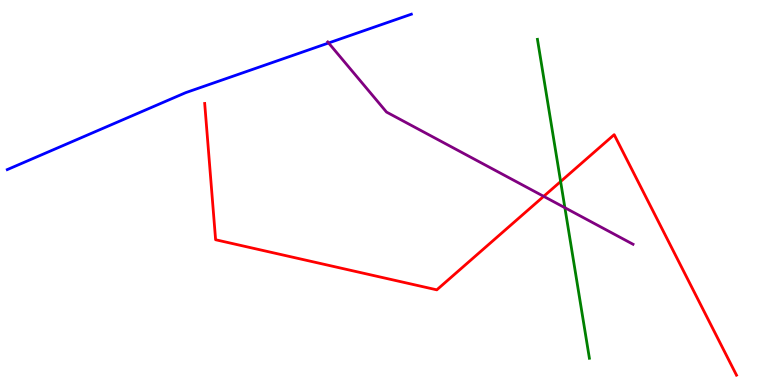[{'lines': ['blue', 'red'], 'intersections': []}, {'lines': ['green', 'red'], 'intersections': [{'x': 7.23, 'y': 5.28}]}, {'lines': ['purple', 'red'], 'intersections': [{'x': 7.02, 'y': 4.9}]}, {'lines': ['blue', 'green'], 'intersections': []}, {'lines': ['blue', 'purple'], 'intersections': [{'x': 4.24, 'y': 8.88}]}, {'lines': ['green', 'purple'], 'intersections': [{'x': 7.29, 'y': 4.6}]}]